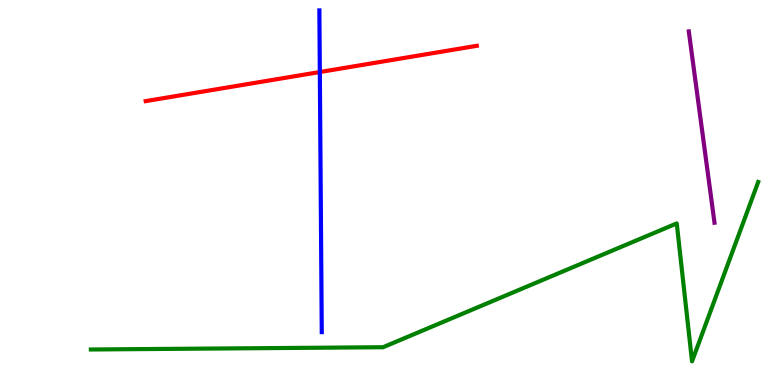[{'lines': ['blue', 'red'], 'intersections': [{'x': 4.13, 'y': 8.13}]}, {'lines': ['green', 'red'], 'intersections': []}, {'lines': ['purple', 'red'], 'intersections': []}, {'lines': ['blue', 'green'], 'intersections': []}, {'lines': ['blue', 'purple'], 'intersections': []}, {'lines': ['green', 'purple'], 'intersections': []}]